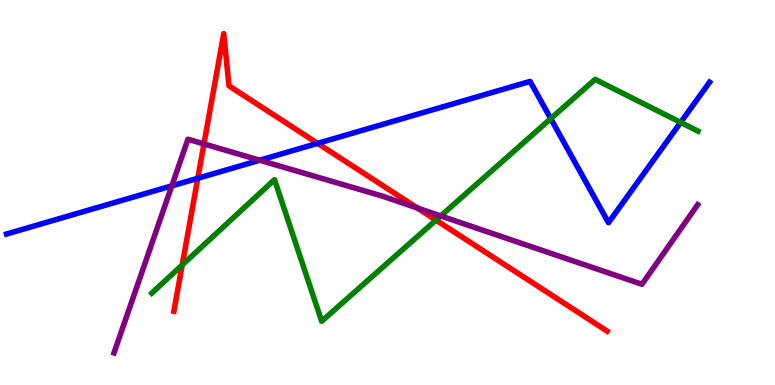[{'lines': ['blue', 'red'], 'intersections': [{'x': 2.55, 'y': 5.37}, {'x': 4.1, 'y': 6.28}]}, {'lines': ['green', 'red'], 'intersections': [{'x': 2.35, 'y': 3.12}, {'x': 5.63, 'y': 4.28}]}, {'lines': ['purple', 'red'], 'intersections': [{'x': 2.63, 'y': 6.26}, {'x': 5.38, 'y': 4.6}]}, {'lines': ['blue', 'green'], 'intersections': [{'x': 7.11, 'y': 6.92}, {'x': 8.78, 'y': 6.82}]}, {'lines': ['blue', 'purple'], 'intersections': [{'x': 2.22, 'y': 5.17}, {'x': 3.35, 'y': 5.84}]}, {'lines': ['green', 'purple'], 'intersections': [{'x': 5.69, 'y': 4.39}]}]